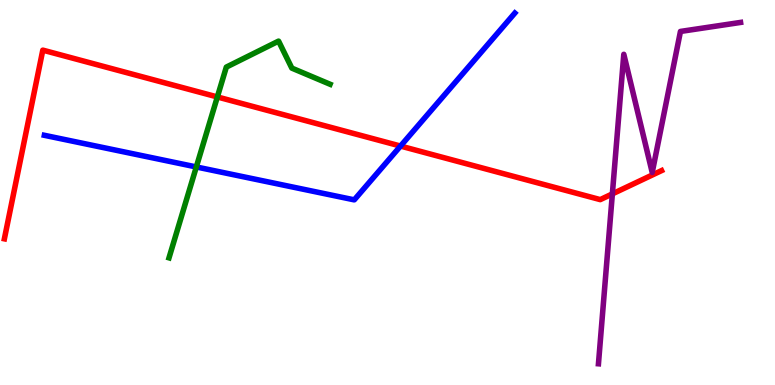[{'lines': ['blue', 'red'], 'intersections': [{'x': 5.17, 'y': 6.21}]}, {'lines': ['green', 'red'], 'intersections': [{'x': 2.8, 'y': 7.48}]}, {'lines': ['purple', 'red'], 'intersections': [{'x': 7.9, 'y': 4.96}]}, {'lines': ['blue', 'green'], 'intersections': [{'x': 2.53, 'y': 5.66}]}, {'lines': ['blue', 'purple'], 'intersections': []}, {'lines': ['green', 'purple'], 'intersections': []}]